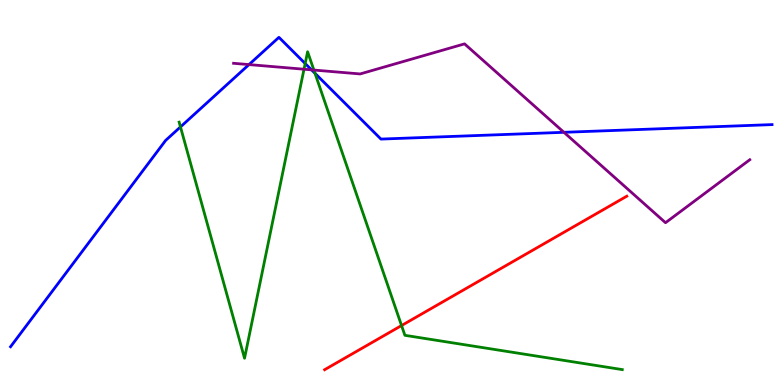[{'lines': ['blue', 'red'], 'intersections': []}, {'lines': ['green', 'red'], 'intersections': [{'x': 5.18, 'y': 1.54}]}, {'lines': ['purple', 'red'], 'intersections': []}, {'lines': ['blue', 'green'], 'intersections': [{'x': 2.33, 'y': 6.7}, {'x': 3.94, 'y': 8.35}, {'x': 4.06, 'y': 8.1}]}, {'lines': ['blue', 'purple'], 'intersections': [{'x': 3.21, 'y': 8.32}, {'x': 4.02, 'y': 8.19}, {'x': 7.28, 'y': 6.56}]}, {'lines': ['green', 'purple'], 'intersections': [{'x': 3.92, 'y': 8.2}, {'x': 4.05, 'y': 8.18}]}]